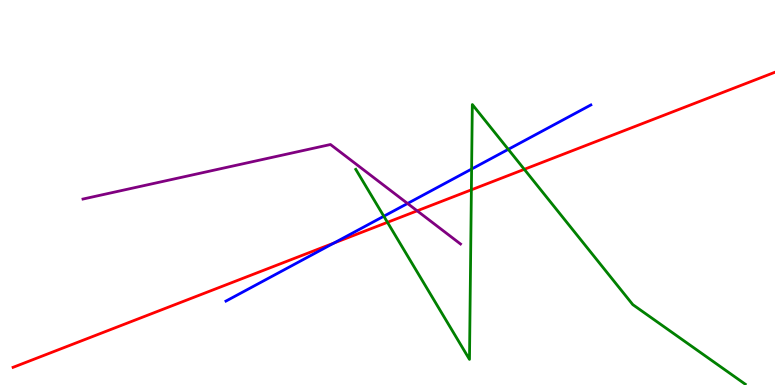[{'lines': ['blue', 'red'], 'intersections': [{'x': 4.31, 'y': 3.69}]}, {'lines': ['green', 'red'], 'intersections': [{'x': 5.0, 'y': 4.23}, {'x': 6.08, 'y': 5.07}, {'x': 6.77, 'y': 5.6}]}, {'lines': ['purple', 'red'], 'intersections': [{'x': 5.38, 'y': 4.52}]}, {'lines': ['blue', 'green'], 'intersections': [{'x': 4.95, 'y': 4.38}, {'x': 6.09, 'y': 5.61}, {'x': 6.56, 'y': 6.12}]}, {'lines': ['blue', 'purple'], 'intersections': [{'x': 5.26, 'y': 4.71}]}, {'lines': ['green', 'purple'], 'intersections': []}]